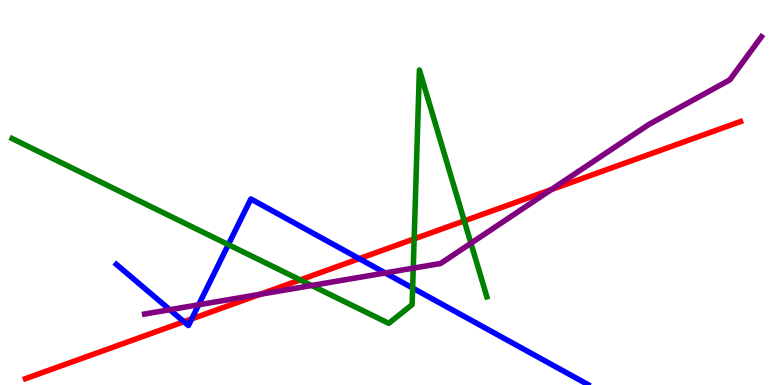[{'lines': ['blue', 'red'], 'intersections': [{'x': 2.37, 'y': 1.64}, {'x': 2.47, 'y': 1.72}, {'x': 4.64, 'y': 3.28}]}, {'lines': ['green', 'red'], 'intersections': [{'x': 3.87, 'y': 2.73}, {'x': 5.34, 'y': 3.79}, {'x': 5.99, 'y': 4.26}]}, {'lines': ['purple', 'red'], 'intersections': [{'x': 3.36, 'y': 2.36}, {'x': 7.11, 'y': 5.07}]}, {'lines': ['blue', 'green'], 'intersections': [{'x': 2.95, 'y': 3.65}, {'x': 5.32, 'y': 2.52}]}, {'lines': ['blue', 'purple'], 'intersections': [{'x': 2.19, 'y': 1.96}, {'x': 2.56, 'y': 2.08}, {'x': 4.97, 'y': 2.91}]}, {'lines': ['green', 'purple'], 'intersections': [{'x': 4.02, 'y': 2.58}, {'x': 5.33, 'y': 3.04}, {'x': 6.08, 'y': 3.68}]}]